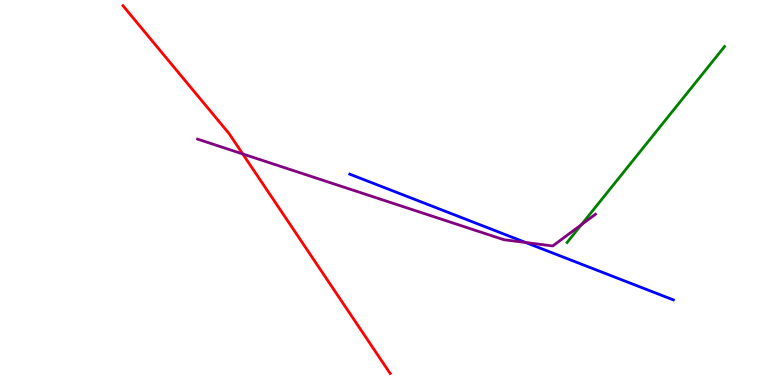[{'lines': ['blue', 'red'], 'intersections': []}, {'lines': ['green', 'red'], 'intersections': []}, {'lines': ['purple', 'red'], 'intersections': [{'x': 3.13, 'y': 6.0}]}, {'lines': ['blue', 'green'], 'intersections': []}, {'lines': ['blue', 'purple'], 'intersections': [{'x': 6.78, 'y': 3.7}]}, {'lines': ['green', 'purple'], 'intersections': [{'x': 7.5, 'y': 4.16}]}]